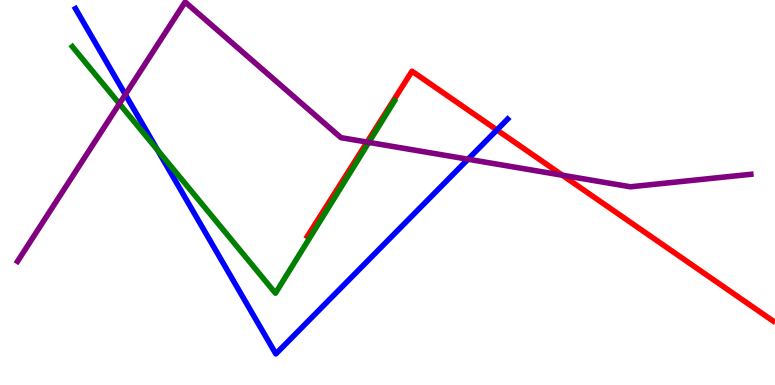[{'lines': ['blue', 'red'], 'intersections': [{'x': 6.41, 'y': 6.62}]}, {'lines': ['green', 'red'], 'intersections': []}, {'lines': ['purple', 'red'], 'intersections': [{'x': 4.74, 'y': 6.31}, {'x': 7.26, 'y': 5.45}]}, {'lines': ['blue', 'green'], 'intersections': [{'x': 2.03, 'y': 6.1}]}, {'lines': ['blue', 'purple'], 'intersections': [{'x': 1.62, 'y': 7.54}, {'x': 6.04, 'y': 5.86}]}, {'lines': ['green', 'purple'], 'intersections': [{'x': 1.54, 'y': 7.31}, {'x': 4.76, 'y': 6.3}]}]